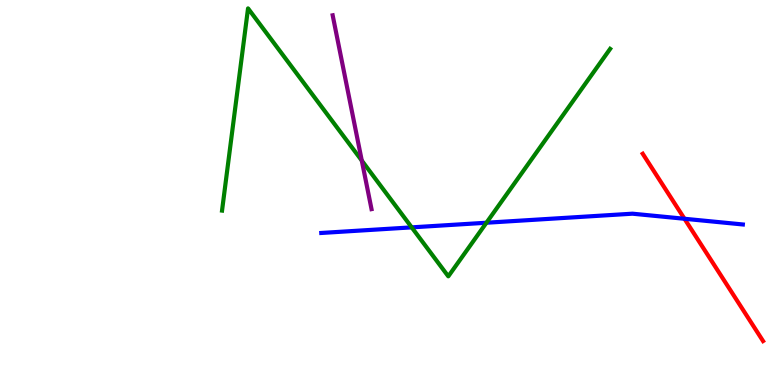[{'lines': ['blue', 'red'], 'intersections': [{'x': 8.83, 'y': 4.32}]}, {'lines': ['green', 'red'], 'intersections': []}, {'lines': ['purple', 'red'], 'intersections': []}, {'lines': ['blue', 'green'], 'intersections': [{'x': 5.31, 'y': 4.09}, {'x': 6.28, 'y': 4.21}]}, {'lines': ['blue', 'purple'], 'intersections': []}, {'lines': ['green', 'purple'], 'intersections': [{'x': 4.67, 'y': 5.83}]}]